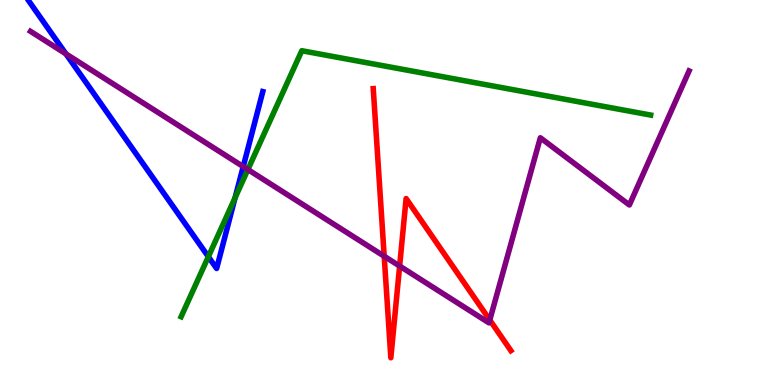[{'lines': ['blue', 'red'], 'intersections': []}, {'lines': ['green', 'red'], 'intersections': []}, {'lines': ['purple', 'red'], 'intersections': [{'x': 4.96, 'y': 3.34}, {'x': 5.16, 'y': 3.09}, {'x': 6.32, 'y': 1.69}]}, {'lines': ['blue', 'green'], 'intersections': [{'x': 2.69, 'y': 3.33}, {'x': 3.03, 'y': 4.86}]}, {'lines': ['blue', 'purple'], 'intersections': [{'x': 0.851, 'y': 8.6}, {'x': 3.14, 'y': 5.67}]}, {'lines': ['green', 'purple'], 'intersections': [{'x': 3.2, 'y': 5.6}]}]